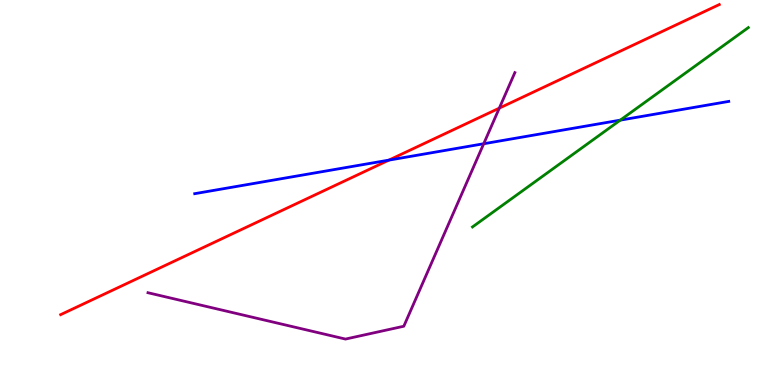[{'lines': ['blue', 'red'], 'intersections': [{'x': 5.02, 'y': 5.84}]}, {'lines': ['green', 'red'], 'intersections': []}, {'lines': ['purple', 'red'], 'intersections': [{'x': 6.44, 'y': 7.19}]}, {'lines': ['blue', 'green'], 'intersections': [{'x': 8.0, 'y': 6.88}]}, {'lines': ['blue', 'purple'], 'intersections': [{'x': 6.24, 'y': 6.27}]}, {'lines': ['green', 'purple'], 'intersections': []}]